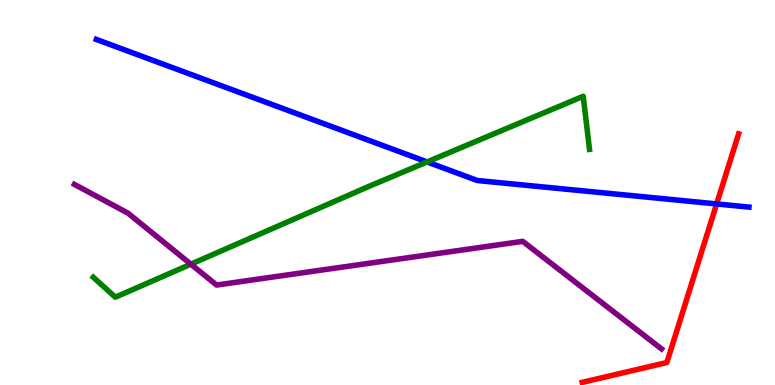[{'lines': ['blue', 'red'], 'intersections': [{'x': 9.25, 'y': 4.7}]}, {'lines': ['green', 'red'], 'intersections': []}, {'lines': ['purple', 'red'], 'intersections': []}, {'lines': ['blue', 'green'], 'intersections': [{'x': 5.51, 'y': 5.79}]}, {'lines': ['blue', 'purple'], 'intersections': []}, {'lines': ['green', 'purple'], 'intersections': [{'x': 2.46, 'y': 3.14}]}]